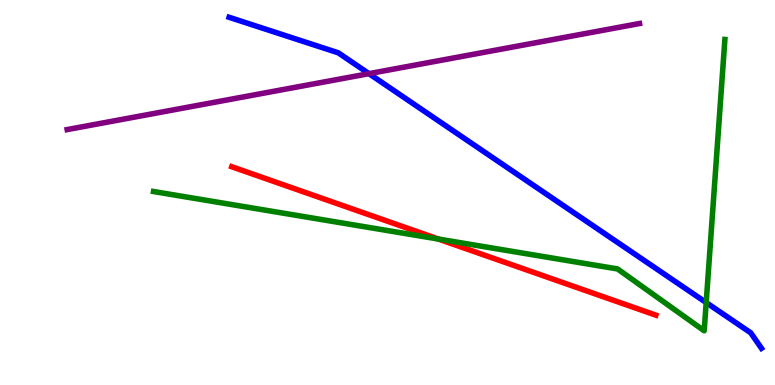[{'lines': ['blue', 'red'], 'intersections': []}, {'lines': ['green', 'red'], 'intersections': [{'x': 5.66, 'y': 3.79}]}, {'lines': ['purple', 'red'], 'intersections': []}, {'lines': ['blue', 'green'], 'intersections': [{'x': 9.11, 'y': 2.14}]}, {'lines': ['blue', 'purple'], 'intersections': [{'x': 4.76, 'y': 8.09}]}, {'lines': ['green', 'purple'], 'intersections': []}]